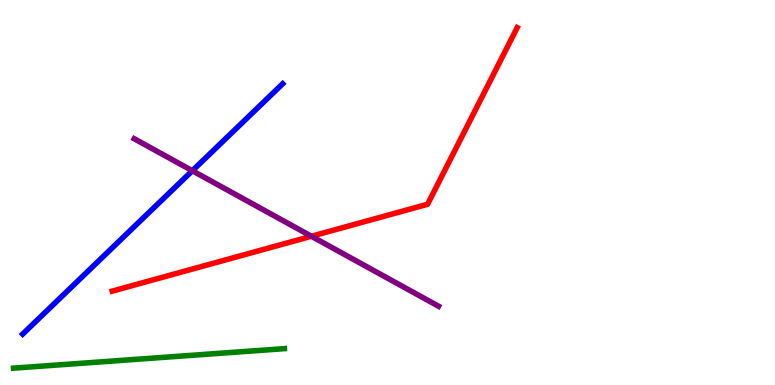[{'lines': ['blue', 'red'], 'intersections': []}, {'lines': ['green', 'red'], 'intersections': []}, {'lines': ['purple', 'red'], 'intersections': [{'x': 4.02, 'y': 3.86}]}, {'lines': ['blue', 'green'], 'intersections': []}, {'lines': ['blue', 'purple'], 'intersections': [{'x': 2.48, 'y': 5.57}]}, {'lines': ['green', 'purple'], 'intersections': []}]